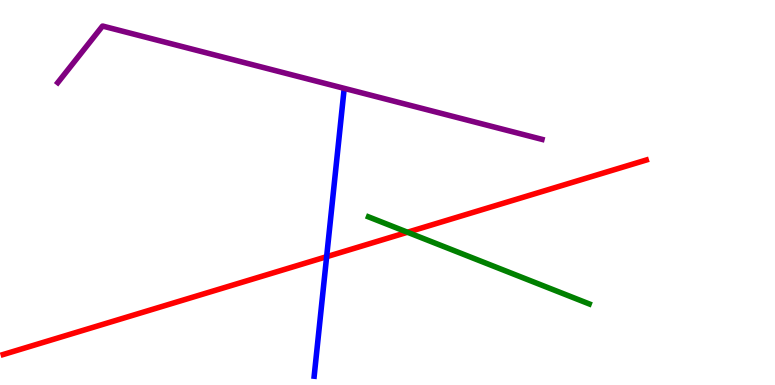[{'lines': ['blue', 'red'], 'intersections': [{'x': 4.21, 'y': 3.33}]}, {'lines': ['green', 'red'], 'intersections': [{'x': 5.26, 'y': 3.97}]}, {'lines': ['purple', 'red'], 'intersections': []}, {'lines': ['blue', 'green'], 'intersections': []}, {'lines': ['blue', 'purple'], 'intersections': []}, {'lines': ['green', 'purple'], 'intersections': []}]